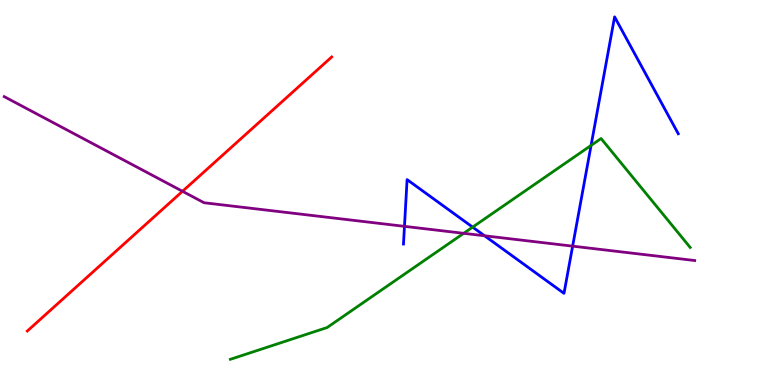[{'lines': ['blue', 'red'], 'intersections': []}, {'lines': ['green', 'red'], 'intersections': []}, {'lines': ['purple', 'red'], 'intersections': [{'x': 2.35, 'y': 5.03}]}, {'lines': ['blue', 'green'], 'intersections': [{'x': 6.1, 'y': 4.1}, {'x': 7.63, 'y': 6.22}]}, {'lines': ['blue', 'purple'], 'intersections': [{'x': 5.22, 'y': 4.12}, {'x': 6.25, 'y': 3.88}, {'x': 7.39, 'y': 3.61}]}, {'lines': ['green', 'purple'], 'intersections': [{'x': 5.98, 'y': 3.94}]}]